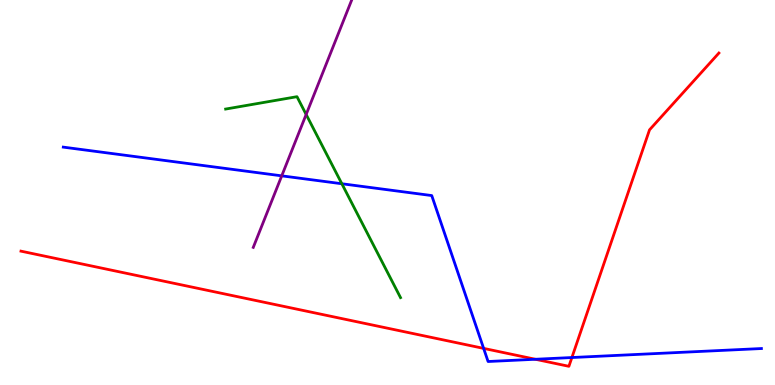[{'lines': ['blue', 'red'], 'intersections': [{'x': 6.24, 'y': 0.951}, {'x': 6.91, 'y': 0.668}, {'x': 7.38, 'y': 0.713}]}, {'lines': ['green', 'red'], 'intersections': []}, {'lines': ['purple', 'red'], 'intersections': []}, {'lines': ['blue', 'green'], 'intersections': [{'x': 4.41, 'y': 5.23}]}, {'lines': ['blue', 'purple'], 'intersections': [{'x': 3.64, 'y': 5.43}]}, {'lines': ['green', 'purple'], 'intersections': [{'x': 3.95, 'y': 7.03}]}]